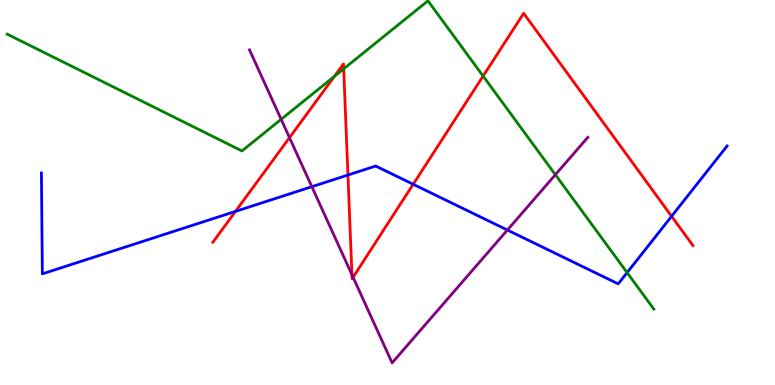[{'lines': ['blue', 'red'], 'intersections': [{'x': 3.04, 'y': 4.51}, {'x': 4.49, 'y': 5.45}, {'x': 5.33, 'y': 5.21}, {'x': 8.67, 'y': 4.38}]}, {'lines': ['green', 'red'], 'intersections': [{'x': 4.32, 'y': 8.02}, {'x': 4.43, 'y': 8.21}, {'x': 6.23, 'y': 8.02}]}, {'lines': ['purple', 'red'], 'intersections': [{'x': 3.74, 'y': 6.42}, {'x': 4.54, 'y': 2.86}, {'x': 4.56, 'y': 2.8}]}, {'lines': ['blue', 'green'], 'intersections': [{'x': 8.09, 'y': 2.92}]}, {'lines': ['blue', 'purple'], 'intersections': [{'x': 4.02, 'y': 5.15}, {'x': 6.55, 'y': 4.03}]}, {'lines': ['green', 'purple'], 'intersections': [{'x': 3.63, 'y': 6.9}, {'x': 7.17, 'y': 5.46}]}]